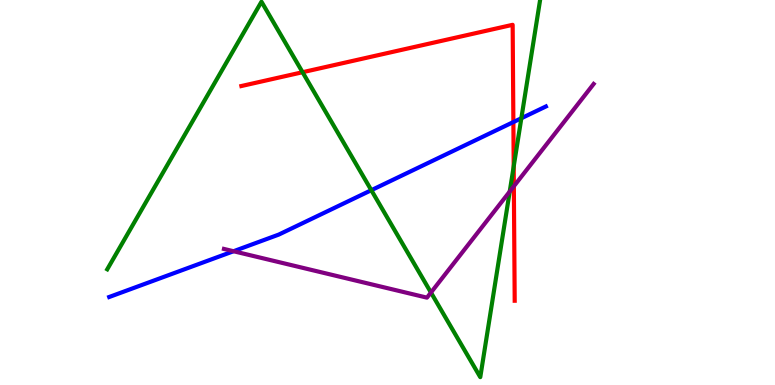[{'lines': ['blue', 'red'], 'intersections': [{'x': 6.62, 'y': 6.83}]}, {'lines': ['green', 'red'], 'intersections': [{'x': 3.9, 'y': 8.12}, {'x': 6.63, 'y': 5.68}]}, {'lines': ['purple', 'red'], 'intersections': [{'x': 6.63, 'y': 5.16}]}, {'lines': ['blue', 'green'], 'intersections': [{'x': 4.79, 'y': 5.06}, {'x': 6.73, 'y': 6.93}]}, {'lines': ['blue', 'purple'], 'intersections': [{'x': 3.01, 'y': 3.47}]}, {'lines': ['green', 'purple'], 'intersections': [{'x': 5.56, 'y': 2.4}, {'x': 6.58, 'y': 5.02}]}]